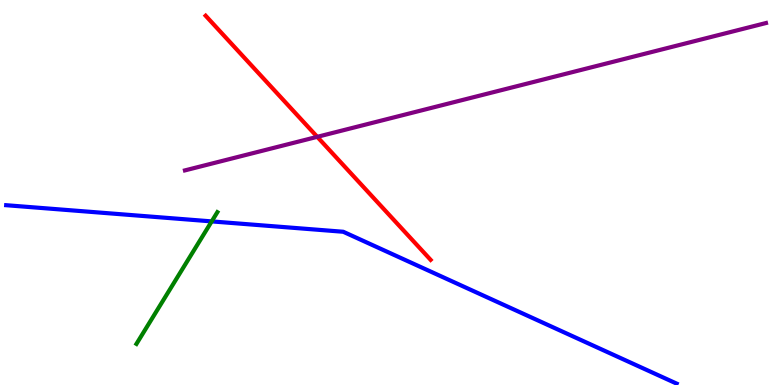[{'lines': ['blue', 'red'], 'intersections': []}, {'lines': ['green', 'red'], 'intersections': []}, {'lines': ['purple', 'red'], 'intersections': [{'x': 4.09, 'y': 6.45}]}, {'lines': ['blue', 'green'], 'intersections': [{'x': 2.73, 'y': 4.25}]}, {'lines': ['blue', 'purple'], 'intersections': []}, {'lines': ['green', 'purple'], 'intersections': []}]